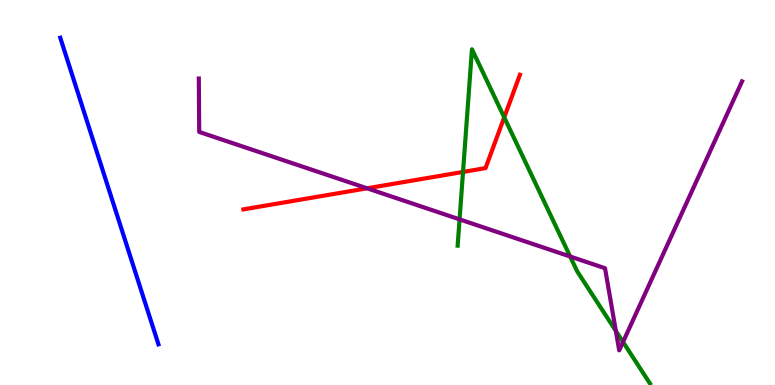[{'lines': ['blue', 'red'], 'intersections': []}, {'lines': ['green', 'red'], 'intersections': [{'x': 5.97, 'y': 5.53}, {'x': 6.51, 'y': 6.95}]}, {'lines': ['purple', 'red'], 'intersections': [{'x': 4.74, 'y': 5.11}]}, {'lines': ['blue', 'green'], 'intersections': []}, {'lines': ['blue', 'purple'], 'intersections': []}, {'lines': ['green', 'purple'], 'intersections': [{'x': 5.93, 'y': 4.3}, {'x': 7.36, 'y': 3.34}, {'x': 7.95, 'y': 1.41}, {'x': 8.04, 'y': 1.12}]}]